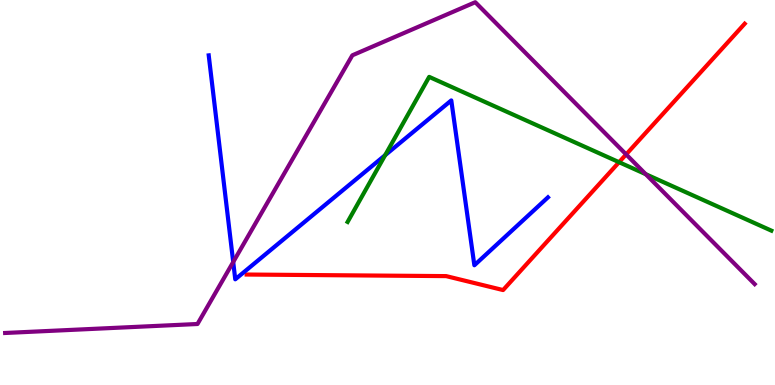[{'lines': ['blue', 'red'], 'intersections': []}, {'lines': ['green', 'red'], 'intersections': [{'x': 7.99, 'y': 5.79}]}, {'lines': ['purple', 'red'], 'intersections': [{'x': 8.08, 'y': 5.99}]}, {'lines': ['blue', 'green'], 'intersections': [{'x': 4.97, 'y': 5.97}]}, {'lines': ['blue', 'purple'], 'intersections': [{'x': 3.01, 'y': 3.19}]}, {'lines': ['green', 'purple'], 'intersections': [{'x': 8.33, 'y': 5.48}]}]